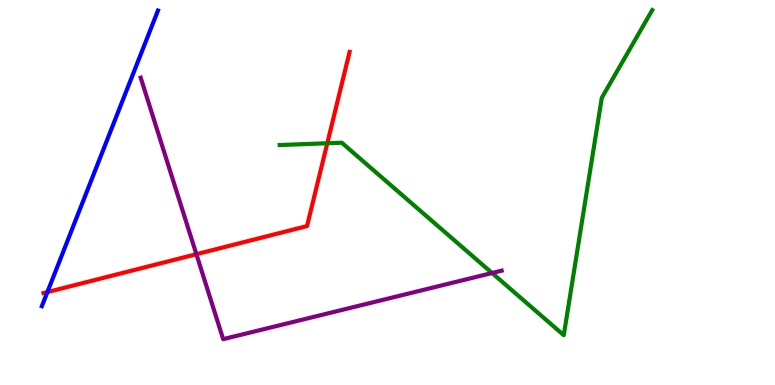[{'lines': ['blue', 'red'], 'intersections': [{'x': 0.611, 'y': 2.41}]}, {'lines': ['green', 'red'], 'intersections': [{'x': 4.22, 'y': 6.28}]}, {'lines': ['purple', 'red'], 'intersections': [{'x': 2.53, 'y': 3.4}]}, {'lines': ['blue', 'green'], 'intersections': []}, {'lines': ['blue', 'purple'], 'intersections': []}, {'lines': ['green', 'purple'], 'intersections': [{'x': 6.35, 'y': 2.91}]}]